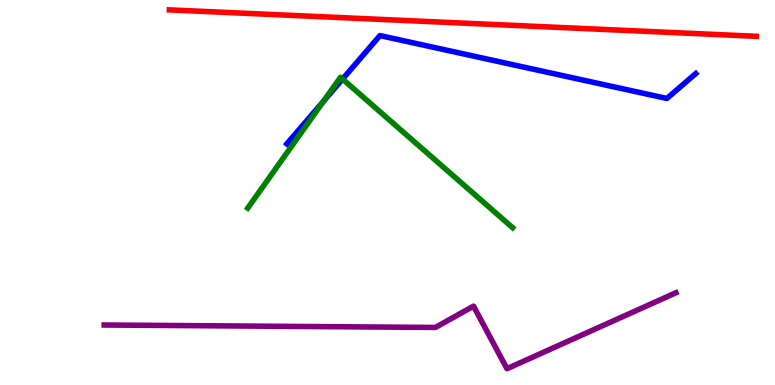[{'lines': ['blue', 'red'], 'intersections': []}, {'lines': ['green', 'red'], 'intersections': []}, {'lines': ['purple', 'red'], 'intersections': []}, {'lines': ['blue', 'green'], 'intersections': [{'x': 4.17, 'y': 7.37}, {'x': 4.42, 'y': 7.95}]}, {'lines': ['blue', 'purple'], 'intersections': []}, {'lines': ['green', 'purple'], 'intersections': []}]